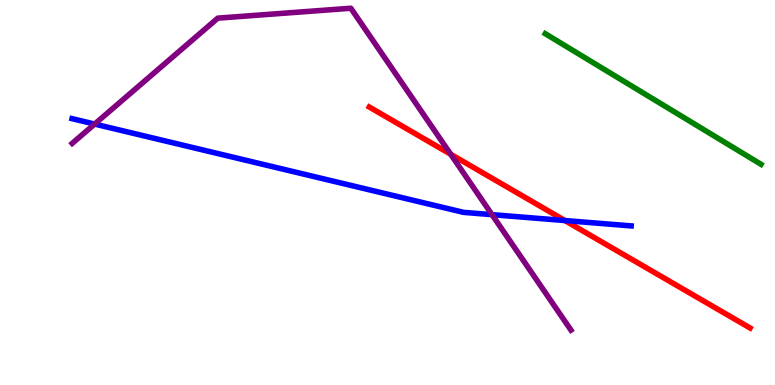[{'lines': ['blue', 'red'], 'intersections': [{'x': 7.29, 'y': 4.27}]}, {'lines': ['green', 'red'], 'intersections': []}, {'lines': ['purple', 'red'], 'intersections': [{'x': 5.82, 'y': 5.99}]}, {'lines': ['blue', 'green'], 'intersections': []}, {'lines': ['blue', 'purple'], 'intersections': [{'x': 1.22, 'y': 6.78}, {'x': 6.35, 'y': 4.42}]}, {'lines': ['green', 'purple'], 'intersections': []}]